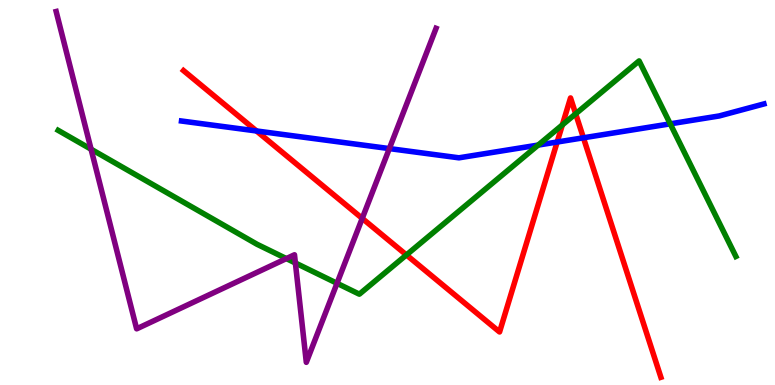[{'lines': ['blue', 'red'], 'intersections': [{'x': 3.31, 'y': 6.6}, {'x': 7.19, 'y': 6.31}, {'x': 7.53, 'y': 6.42}]}, {'lines': ['green', 'red'], 'intersections': [{'x': 5.24, 'y': 3.38}, {'x': 7.26, 'y': 6.76}, {'x': 7.43, 'y': 7.04}]}, {'lines': ['purple', 'red'], 'intersections': [{'x': 4.67, 'y': 4.33}]}, {'lines': ['blue', 'green'], 'intersections': [{'x': 6.94, 'y': 6.23}, {'x': 8.65, 'y': 6.78}]}, {'lines': ['blue', 'purple'], 'intersections': [{'x': 5.02, 'y': 6.14}]}, {'lines': ['green', 'purple'], 'intersections': [{'x': 1.18, 'y': 6.12}, {'x': 3.7, 'y': 3.28}, {'x': 3.81, 'y': 3.17}, {'x': 4.35, 'y': 2.64}]}]